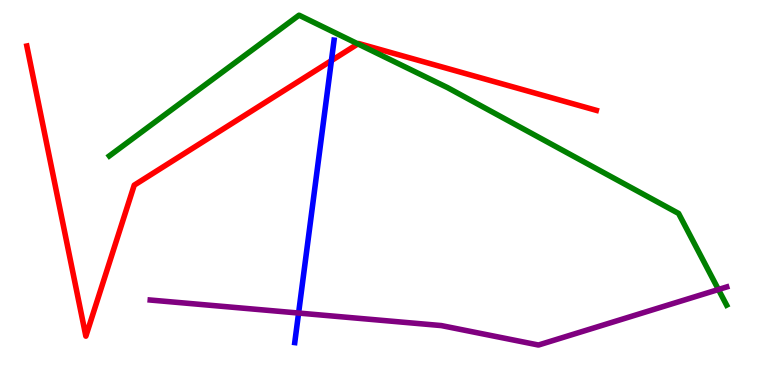[{'lines': ['blue', 'red'], 'intersections': [{'x': 4.28, 'y': 8.43}]}, {'lines': ['green', 'red'], 'intersections': [{'x': 4.62, 'y': 8.86}]}, {'lines': ['purple', 'red'], 'intersections': []}, {'lines': ['blue', 'green'], 'intersections': []}, {'lines': ['blue', 'purple'], 'intersections': [{'x': 3.85, 'y': 1.87}]}, {'lines': ['green', 'purple'], 'intersections': [{'x': 9.27, 'y': 2.48}]}]